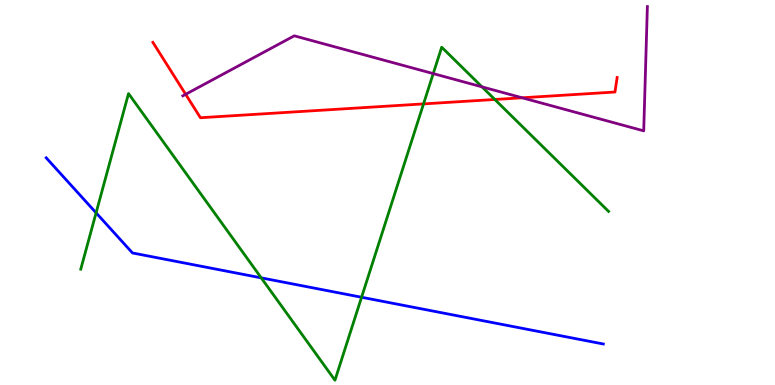[{'lines': ['blue', 'red'], 'intersections': []}, {'lines': ['green', 'red'], 'intersections': [{'x': 5.46, 'y': 7.3}, {'x': 6.38, 'y': 7.42}]}, {'lines': ['purple', 'red'], 'intersections': [{'x': 2.4, 'y': 7.55}, {'x': 6.74, 'y': 7.46}]}, {'lines': ['blue', 'green'], 'intersections': [{'x': 1.24, 'y': 4.47}, {'x': 3.37, 'y': 2.78}, {'x': 4.67, 'y': 2.28}]}, {'lines': ['blue', 'purple'], 'intersections': []}, {'lines': ['green', 'purple'], 'intersections': [{'x': 5.59, 'y': 8.09}, {'x': 6.22, 'y': 7.74}]}]